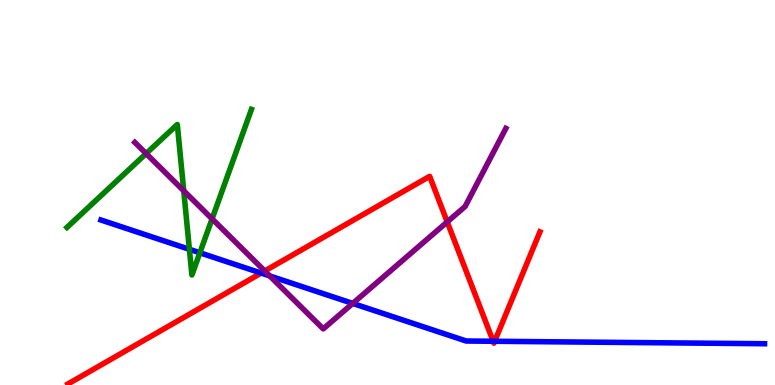[{'lines': ['blue', 'red'], 'intersections': [{'x': 3.37, 'y': 2.91}, {'x': 6.36, 'y': 1.14}, {'x': 6.38, 'y': 1.14}]}, {'lines': ['green', 'red'], 'intersections': []}, {'lines': ['purple', 'red'], 'intersections': [{'x': 3.42, 'y': 2.96}, {'x': 5.77, 'y': 4.24}]}, {'lines': ['blue', 'green'], 'intersections': [{'x': 2.44, 'y': 3.52}, {'x': 2.58, 'y': 3.43}]}, {'lines': ['blue', 'purple'], 'intersections': [{'x': 3.48, 'y': 2.83}, {'x': 4.55, 'y': 2.12}]}, {'lines': ['green', 'purple'], 'intersections': [{'x': 1.89, 'y': 6.01}, {'x': 2.37, 'y': 5.04}, {'x': 2.74, 'y': 4.32}]}]